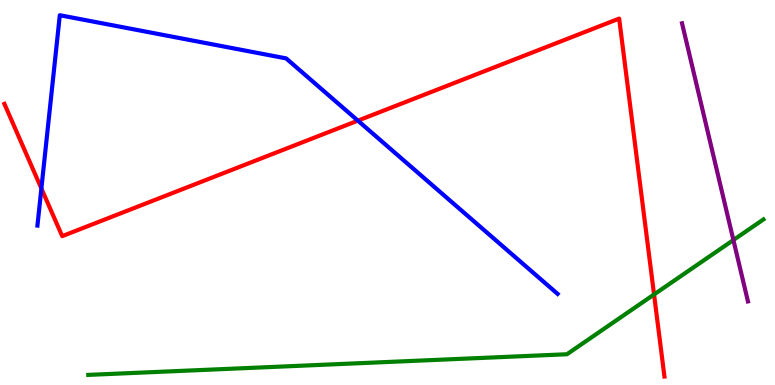[{'lines': ['blue', 'red'], 'intersections': [{'x': 0.534, 'y': 5.1}, {'x': 4.62, 'y': 6.87}]}, {'lines': ['green', 'red'], 'intersections': [{'x': 8.44, 'y': 2.35}]}, {'lines': ['purple', 'red'], 'intersections': []}, {'lines': ['blue', 'green'], 'intersections': []}, {'lines': ['blue', 'purple'], 'intersections': []}, {'lines': ['green', 'purple'], 'intersections': [{'x': 9.46, 'y': 3.77}]}]